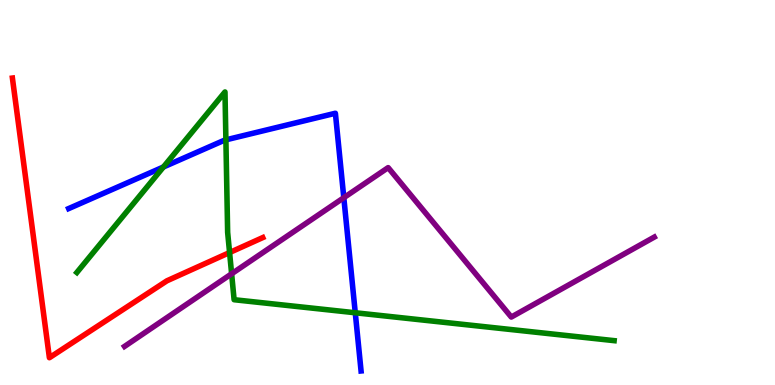[{'lines': ['blue', 'red'], 'intersections': []}, {'lines': ['green', 'red'], 'intersections': [{'x': 2.96, 'y': 3.44}]}, {'lines': ['purple', 'red'], 'intersections': []}, {'lines': ['blue', 'green'], 'intersections': [{'x': 2.11, 'y': 5.66}, {'x': 2.91, 'y': 6.37}, {'x': 4.58, 'y': 1.88}]}, {'lines': ['blue', 'purple'], 'intersections': [{'x': 4.44, 'y': 4.86}]}, {'lines': ['green', 'purple'], 'intersections': [{'x': 2.99, 'y': 2.89}]}]